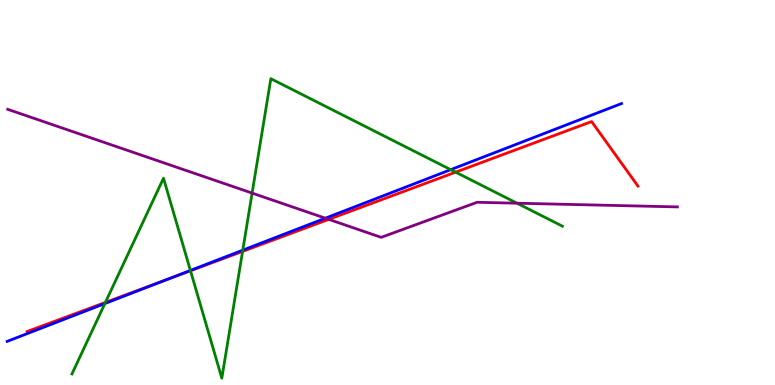[{'lines': ['blue', 'red'], 'intersections': [{'x': 2.15, 'y': 2.74}]}, {'lines': ['green', 'red'], 'intersections': [{'x': 1.36, 'y': 2.15}, {'x': 2.46, 'y': 2.97}, {'x': 3.13, 'y': 3.47}, {'x': 5.88, 'y': 5.53}]}, {'lines': ['purple', 'red'], 'intersections': [{'x': 4.24, 'y': 4.3}]}, {'lines': ['blue', 'green'], 'intersections': [{'x': 1.35, 'y': 2.12}, {'x': 2.46, 'y': 2.98}, {'x': 3.13, 'y': 3.5}, {'x': 5.82, 'y': 5.59}]}, {'lines': ['blue', 'purple'], 'intersections': [{'x': 4.2, 'y': 4.33}]}, {'lines': ['green', 'purple'], 'intersections': [{'x': 3.25, 'y': 4.98}, {'x': 6.67, 'y': 4.72}]}]